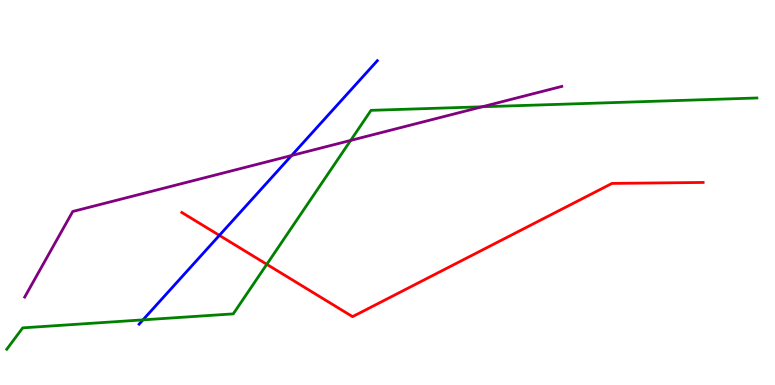[{'lines': ['blue', 'red'], 'intersections': [{'x': 2.83, 'y': 3.89}]}, {'lines': ['green', 'red'], 'intersections': [{'x': 3.44, 'y': 3.13}]}, {'lines': ['purple', 'red'], 'intersections': []}, {'lines': ['blue', 'green'], 'intersections': [{'x': 1.84, 'y': 1.69}]}, {'lines': ['blue', 'purple'], 'intersections': [{'x': 3.76, 'y': 5.96}]}, {'lines': ['green', 'purple'], 'intersections': [{'x': 4.52, 'y': 6.35}, {'x': 6.22, 'y': 7.23}]}]